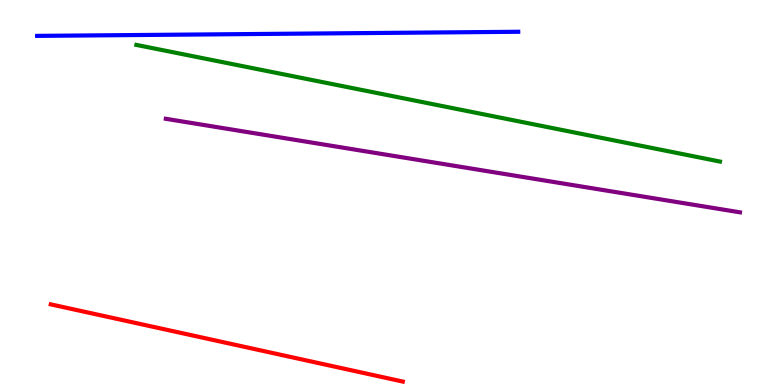[{'lines': ['blue', 'red'], 'intersections': []}, {'lines': ['green', 'red'], 'intersections': []}, {'lines': ['purple', 'red'], 'intersections': []}, {'lines': ['blue', 'green'], 'intersections': []}, {'lines': ['blue', 'purple'], 'intersections': []}, {'lines': ['green', 'purple'], 'intersections': []}]